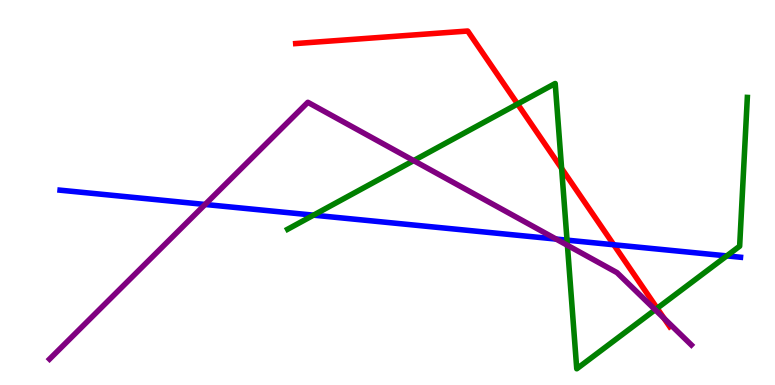[{'lines': ['blue', 'red'], 'intersections': [{'x': 7.92, 'y': 3.64}]}, {'lines': ['green', 'red'], 'intersections': [{'x': 6.68, 'y': 7.3}, {'x': 7.25, 'y': 5.62}, {'x': 8.48, 'y': 1.99}]}, {'lines': ['purple', 'red'], 'intersections': [{'x': 8.57, 'y': 1.73}]}, {'lines': ['blue', 'green'], 'intersections': [{'x': 4.05, 'y': 4.41}, {'x': 7.32, 'y': 3.76}, {'x': 9.38, 'y': 3.35}]}, {'lines': ['blue', 'purple'], 'intersections': [{'x': 2.65, 'y': 4.69}, {'x': 7.18, 'y': 3.79}]}, {'lines': ['green', 'purple'], 'intersections': [{'x': 5.34, 'y': 5.83}, {'x': 7.32, 'y': 3.63}, {'x': 8.45, 'y': 1.95}]}]